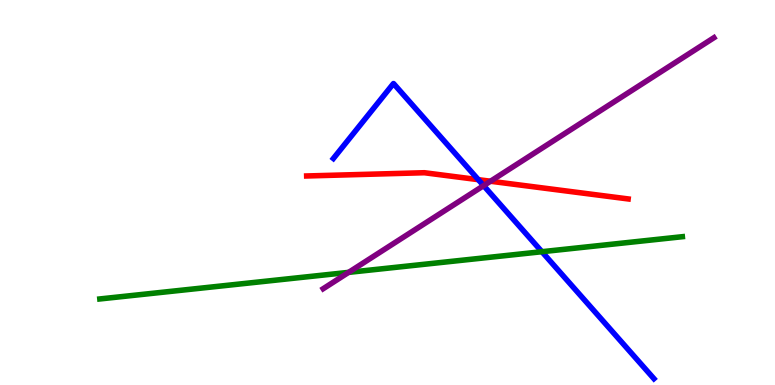[{'lines': ['blue', 'red'], 'intersections': [{'x': 6.17, 'y': 5.33}]}, {'lines': ['green', 'red'], 'intersections': []}, {'lines': ['purple', 'red'], 'intersections': [{'x': 6.33, 'y': 5.29}]}, {'lines': ['blue', 'green'], 'intersections': [{'x': 6.99, 'y': 3.46}]}, {'lines': ['blue', 'purple'], 'intersections': [{'x': 6.24, 'y': 5.18}]}, {'lines': ['green', 'purple'], 'intersections': [{'x': 4.5, 'y': 2.93}]}]